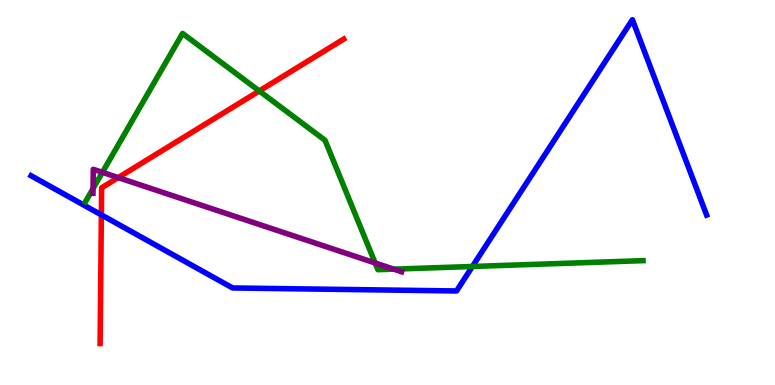[{'lines': ['blue', 'red'], 'intersections': [{'x': 1.31, 'y': 4.42}]}, {'lines': ['green', 'red'], 'intersections': [{'x': 3.35, 'y': 7.64}]}, {'lines': ['purple', 'red'], 'intersections': [{'x': 1.53, 'y': 5.39}]}, {'lines': ['blue', 'green'], 'intersections': [{'x': 6.1, 'y': 3.08}]}, {'lines': ['blue', 'purple'], 'intersections': []}, {'lines': ['green', 'purple'], 'intersections': [{'x': 1.2, 'y': 5.1}, {'x': 1.32, 'y': 5.52}, {'x': 4.84, 'y': 3.17}, {'x': 5.08, 'y': 3.01}]}]